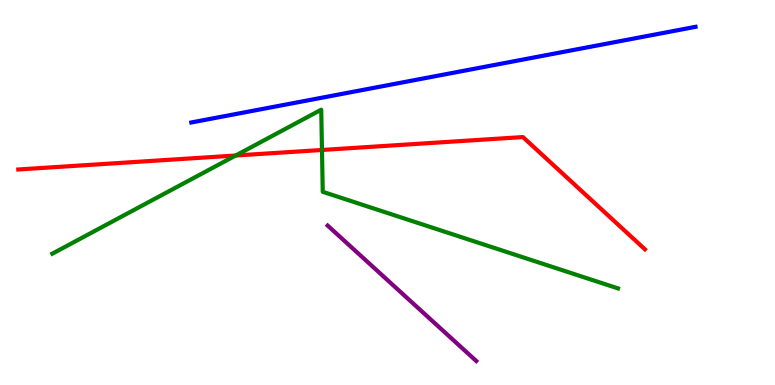[{'lines': ['blue', 'red'], 'intersections': []}, {'lines': ['green', 'red'], 'intersections': [{'x': 3.04, 'y': 5.96}, {'x': 4.15, 'y': 6.1}]}, {'lines': ['purple', 'red'], 'intersections': []}, {'lines': ['blue', 'green'], 'intersections': []}, {'lines': ['blue', 'purple'], 'intersections': []}, {'lines': ['green', 'purple'], 'intersections': []}]